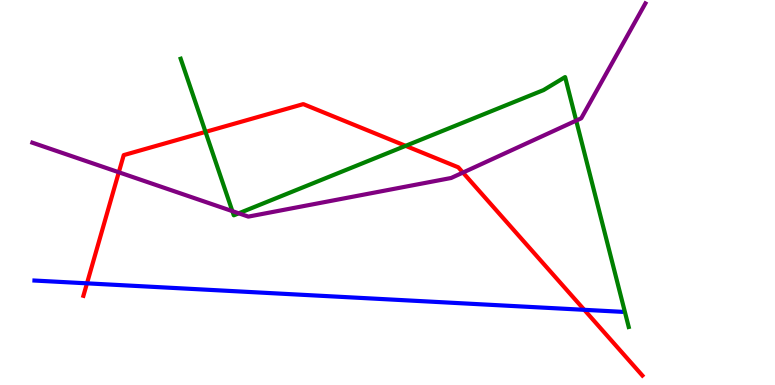[{'lines': ['blue', 'red'], 'intersections': [{'x': 1.12, 'y': 2.64}, {'x': 7.54, 'y': 1.95}]}, {'lines': ['green', 'red'], 'intersections': [{'x': 2.65, 'y': 6.57}, {'x': 5.23, 'y': 6.21}]}, {'lines': ['purple', 'red'], 'intersections': [{'x': 1.53, 'y': 5.53}, {'x': 5.97, 'y': 5.52}]}, {'lines': ['blue', 'green'], 'intersections': []}, {'lines': ['blue', 'purple'], 'intersections': []}, {'lines': ['green', 'purple'], 'intersections': [{'x': 3.0, 'y': 4.52}, {'x': 3.08, 'y': 4.46}, {'x': 7.43, 'y': 6.87}]}]